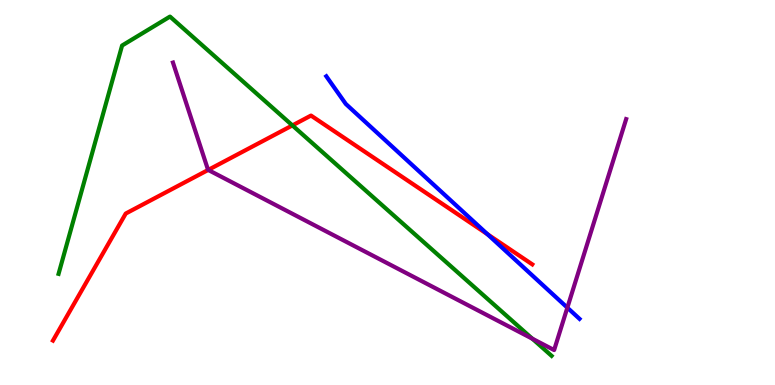[{'lines': ['blue', 'red'], 'intersections': [{'x': 6.29, 'y': 3.92}]}, {'lines': ['green', 'red'], 'intersections': [{'x': 3.77, 'y': 6.74}]}, {'lines': ['purple', 'red'], 'intersections': [{'x': 2.69, 'y': 5.59}]}, {'lines': ['blue', 'green'], 'intersections': []}, {'lines': ['blue', 'purple'], 'intersections': [{'x': 7.32, 'y': 2.01}]}, {'lines': ['green', 'purple'], 'intersections': [{'x': 6.87, 'y': 1.2}]}]